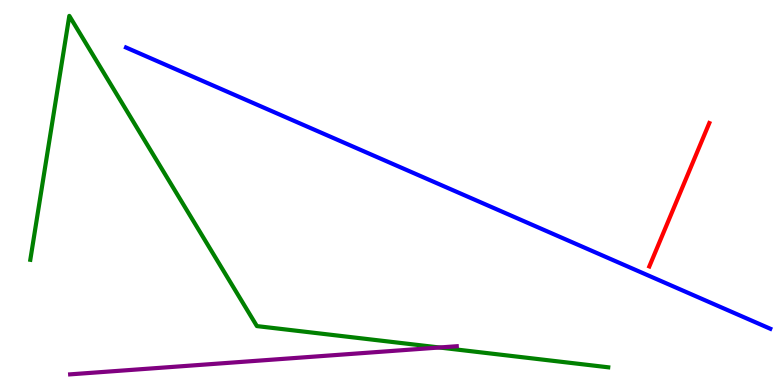[{'lines': ['blue', 'red'], 'intersections': []}, {'lines': ['green', 'red'], 'intersections': []}, {'lines': ['purple', 'red'], 'intersections': []}, {'lines': ['blue', 'green'], 'intersections': []}, {'lines': ['blue', 'purple'], 'intersections': []}, {'lines': ['green', 'purple'], 'intersections': [{'x': 5.67, 'y': 0.974}]}]